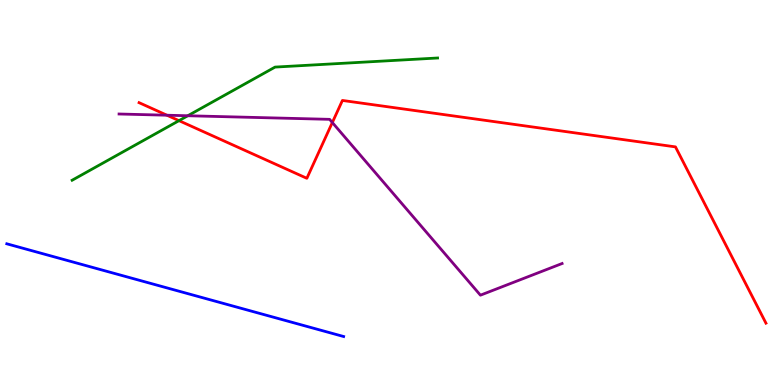[{'lines': ['blue', 'red'], 'intersections': []}, {'lines': ['green', 'red'], 'intersections': [{'x': 2.31, 'y': 6.87}]}, {'lines': ['purple', 'red'], 'intersections': [{'x': 2.15, 'y': 7.01}, {'x': 4.29, 'y': 6.82}]}, {'lines': ['blue', 'green'], 'intersections': []}, {'lines': ['blue', 'purple'], 'intersections': []}, {'lines': ['green', 'purple'], 'intersections': [{'x': 2.42, 'y': 6.99}]}]